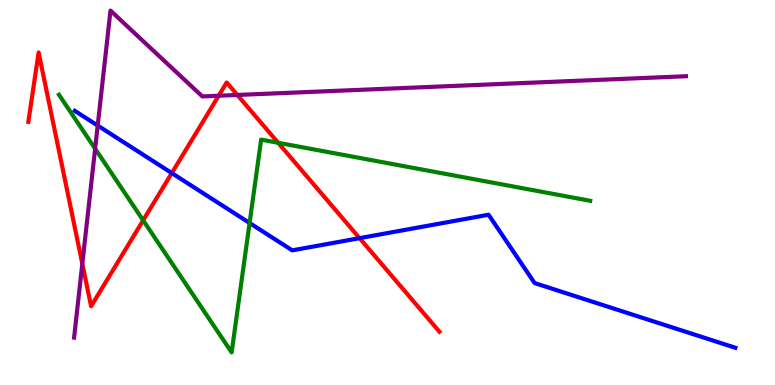[{'lines': ['blue', 'red'], 'intersections': [{'x': 2.22, 'y': 5.5}, {'x': 4.64, 'y': 3.81}]}, {'lines': ['green', 'red'], 'intersections': [{'x': 1.85, 'y': 4.28}, {'x': 3.59, 'y': 6.29}]}, {'lines': ['purple', 'red'], 'intersections': [{'x': 1.06, 'y': 3.15}, {'x': 2.82, 'y': 7.51}, {'x': 3.06, 'y': 7.53}]}, {'lines': ['blue', 'green'], 'intersections': [{'x': 3.22, 'y': 4.21}]}, {'lines': ['blue', 'purple'], 'intersections': [{'x': 1.26, 'y': 6.74}]}, {'lines': ['green', 'purple'], 'intersections': [{'x': 1.23, 'y': 6.14}]}]